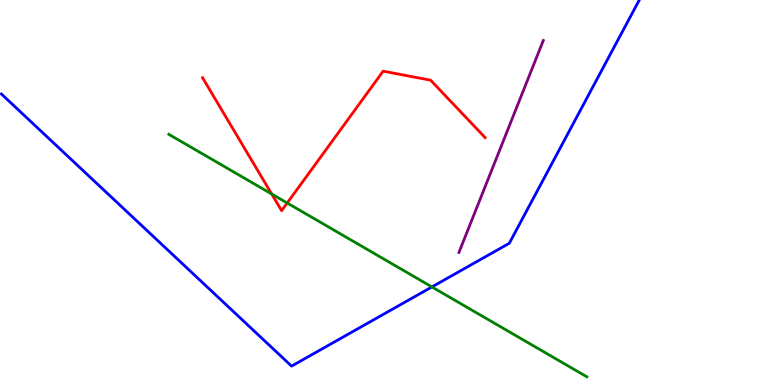[{'lines': ['blue', 'red'], 'intersections': []}, {'lines': ['green', 'red'], 'intersections': [{'x': 3.51, 'y': 4.96}, {'x': 3.71, 'y': 4.73}]}, {'lines': ['purple', 'red'], 'intersections': []}, {'lines': ['blue', 'green'], 'intersections': [{'x': 5.57, 'y': 2.55}]}, {'lines': ['blue', 'purple'], 'intersections': []}, {'lines': ['green', 'purple'], 'intersections': []}]